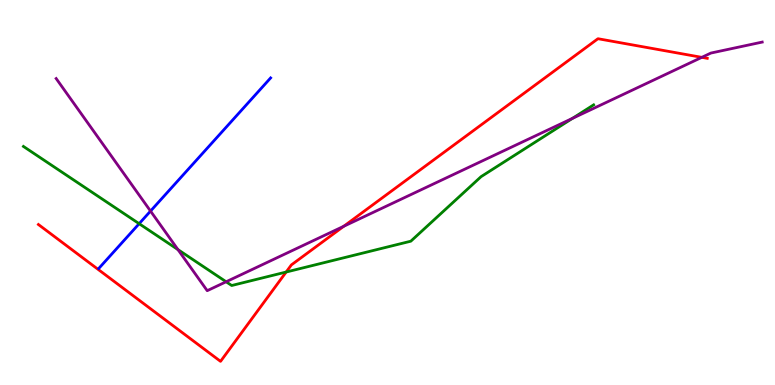[{'lines': ['blue', 'red'], 'intersections': []}, {'lines': ['green', 'red'], 'intersections': [{'x': 3.69, 'y': 2.93}]}, {'lines': ['purple', 'red'], 'intersections': [{'x': 4.44, 'y': 4.12}, {'x': 9.06, 'y': 8.51}]}, {'lines': ['blue', 'green'], 'intersections': [{'x': 1.8, 'y': 4.19}]}, {'lines': ['blue', 'purple'], 'intersections': [{'x': 1.94, 'y': 4.52}]}, {'lines': ['green', 'purple'], 'intersections': [{'x': 2.3, 'y': 3.52}, {'x': 2.92, 'y': 2.68}, {'x': 7.39, 'y': 6.93}]}]